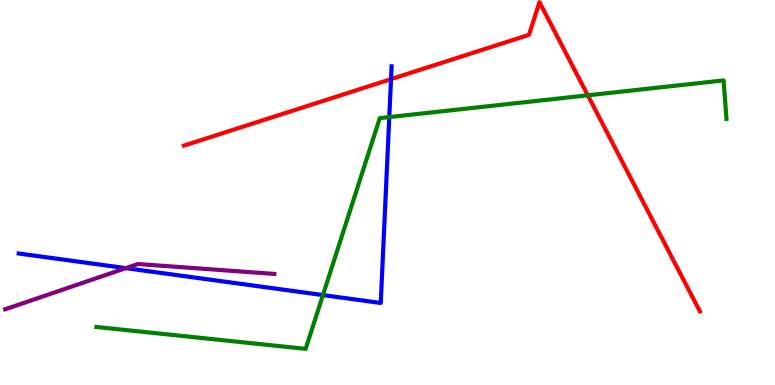[{'lines': ['blue', 'red'], 'intersections': [{'x': 5.05, 'y': 7.95}]}, {'lines': ['green', 'red'], 'intersections': [{'x': 7.58, 'y': 7.52}]}, {'lines': ['purple', 'red'], 'intersections': []}, {'lines': ['blue', 'green'], 'intersections': [{'x': 4.17, 'y': 2.34}, {'x': 5.02, 'y': 6.96}]}, {'lines': ['blue', 'purple'], 'intersections': [{'x': 1.62, 'y': 3.04}]}, {'lines': ['green', 'purple'], 'intersections': []}]